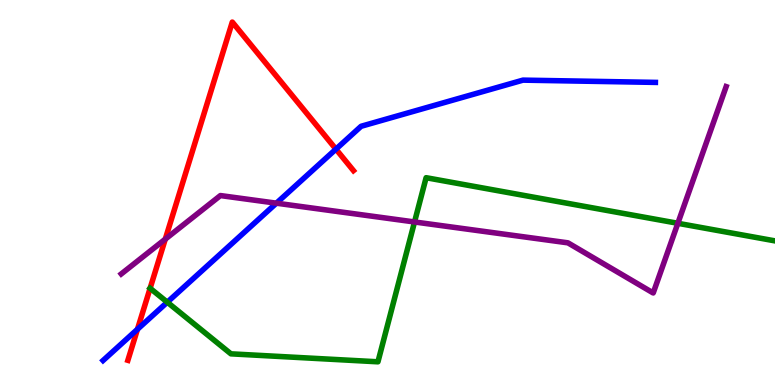[{'lines': ['blue', 'red'], 'intersections': [{'x': 1.77, 'y': 1.45}, {'x': 4.33, 'y': 6.13}]}, {'lines': ['green', 'red'], 'intersections': [{'x': 1.94, 'y': 2.51}]}, {'lines': ['purple', 'red'], 'intersections': [{'x': 2.13, 'y': 3.79}]}, {'lines': ['blue', 'green'], 'intersections': [{'x': 2.16, 'y': 2.15}]}, {'lines': ['blue', 'purple'], 'intersections': [{'x': 3.57, 'y': 4.72}]}, {'lines': ['green', 'purple'], 'intersections': [{'x': 5.35, 'y': 4.23}, {'x': 8.75, 'y': 4.2}]}]